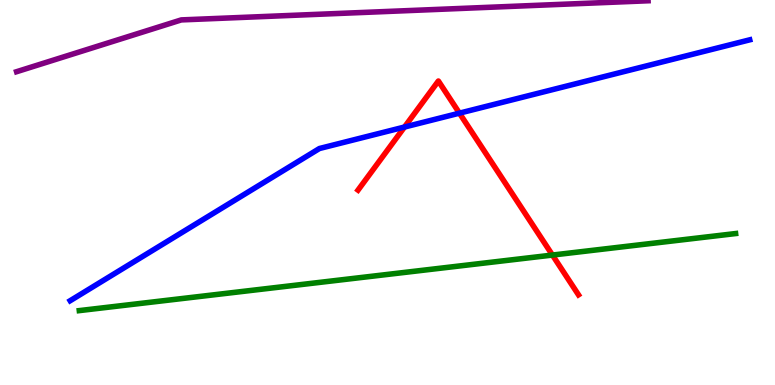[{'lines': ['blue', 'red'], 'intersections': [{'x': 5.22, 'y': 6.7}, {'x': 5.93, 'y': 7.06}]}, {'lines': ['green', 'red'], 'intersections': [{'x': 7.13, 'y': 3.38}]}, {'lines': ['purple', 'red'], 'intersections': []}, {'lines': ['blue', 'green'], 'intersections': []}, {'lines': ['blue', 'purple'], 'intersections': []}, {'lines': ['green', 'purple'], 'intersections': []}]